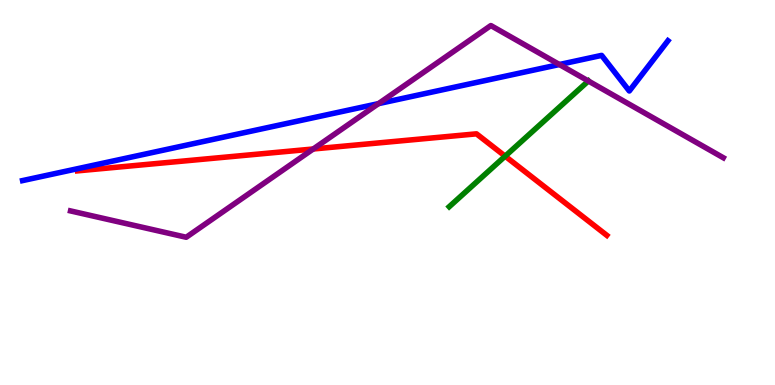[{'lines': ['blue', 'red'], 'intersections': []}, {'lines': ['green', 'red'], 'intersections': [{'x': 6.52, 'y': 5.94}]}, {'lines': ['purple', 'red'], 'intersections': [{'x': 4.04, 'y': 6.13}]}, {'lines': ['blue', 'green'], 'intersections': []}, {'lines': ['blue', 'purple'], 'intersections': [{'x': 4.88, 'y': 7.31}, {'x': 7.22, 'y': 8.32}]}, {'lines': ['green', 'purple'], 'intersections': [{'x': 7.59, 'y': 7.9}]}]